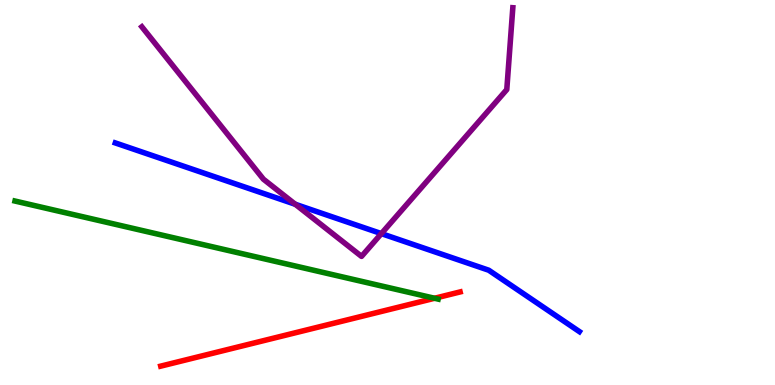[{'lines': ['blue', 'red'], 'intersections': []}, {'lines': ['green', 'red'], 'intersections': [{'x': 5.61, 'y': 2.25}]}, {'lines': ['purple', 'red'], 'intersections': []}, {'lines': ['blue', 'green'], 'intersections': []}, {'lines': ['blue', 'purple'], 'intersections': [{'x': 3.81, 'y': 4.69}, {'x': 4.92, 'y': 3.93}]}, {'lines': ['green', 'purple'], 'intersections': []}]